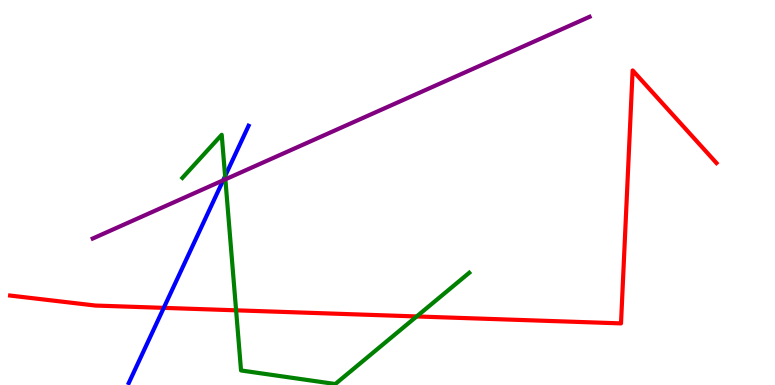[{'lines': ['blue', 'red'], 'intersections': [{'x': 2.11, 'y': 2.0}]}, {'lines': ['green', 'red'], 'intersections': [{'x': 3.05, 'y': 1.94}, {'x': 5.38, 'y': 1.78}]}, {'lines': ['purple', 'red'], 'intersections': []}, {'lines': ['blue', 'green'], 'intersections': [{'x': 2.9, 'y': 5.42}]}, {'lines': ['blue', 'purple'], 'intersections': [{'x': 2.88, 'y': 5.32}]}, {'lines': ['green', 'purple'], 'intersections': [{'x': 2.91, 'y': 5.34}]}]